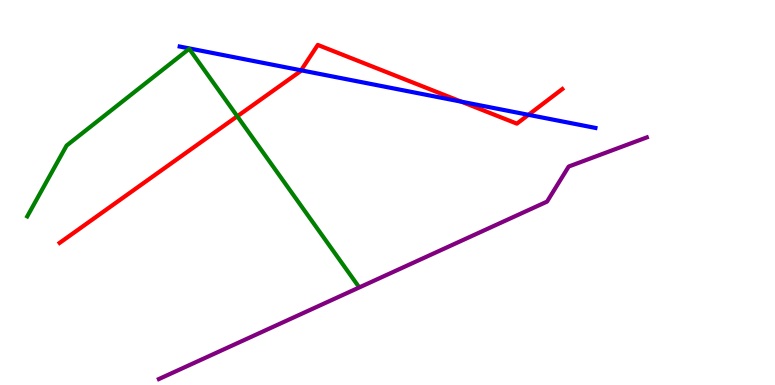[{'lines': ['blue', 'red'], 'intersections': [{'x': 3.88, 'y': 8.17}, {'x': 5.95, 'y': 7.36}, {'x': 6.82, 'y': 7.02}]}, {'lines': ['green', 'red'], 'intersections': [{'x': 3.06, 'y': 6.98}]}, {'lines': ['purple', 'red'], 'intersections': []}, {'lines': ['blue', 'green'], 'intersections': []}, {'lines': ['blue', 'purple'], 'intersections': []}, {'lines': ['green', 'purple'], 'intersections': []}]